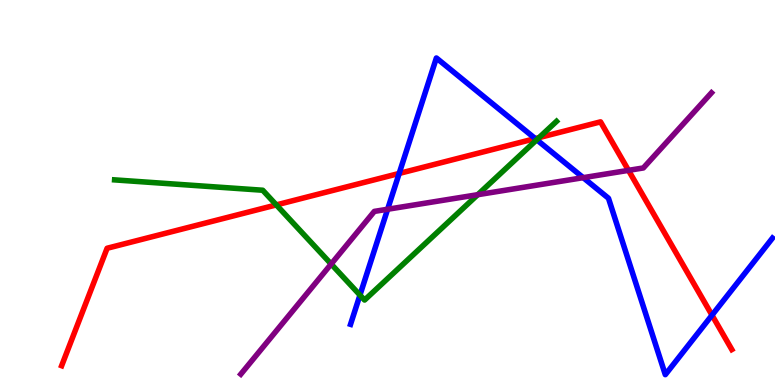[{'lines': ['blue', 'red'], 'intersections': [{'x': 5.15, 'y': 5.49}, {'x': 6.91, 'y': 6.4}, {'x': 9.19, 'y': 1.81}]}, {'lines': ['green', 'red'], 'intersections': [{'x': 3.57, 'y': 4.68}, {'x': 6.96, 'y': 6.43}]}, {'lines': ['purple', 'red'], 'intersections': [{'x': 8.11, 'y': 5.58}]}, {'lines': ['blue', 'green'], 'intersections': [{'x': 4.64, 'y': 2.34}, {'x': 6.93, 'y': 6.37}]}, {'lines': ['blue', 'purple'], 'intersections': [{'x': 5.0, 'y': 4.56}, {'x': 7.53, 'y': 5.39}]}, {'lines': ['green', 'purple'], 'intersections': [{'x': 4.27, 'y': 3.14}, {'x': 6.16, 'y': 4.94}]}]